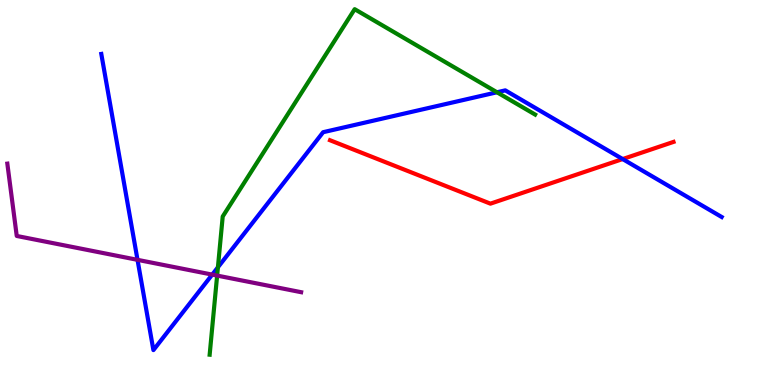[{'lines': ['blue', 'red'], 'intersections': [{'x': 8.03, 'y': 5.87}]}, {'lines': ['green', 'red'], 'intersections': []}, {'lines': ['purple', 'red'], 'intersections': []}, {'lines': ['blue', 'green'], 'intersections': [{'x': 2.81, 'y': 3.06}, {'x': 6.41, 'y': 7.6}]}, {'lines': ['blue', 'purple'], 'intersections': [{'x': 1.77, 'y': 3.25}, {'x': 2.74, 'y': 2.87}]}, {'lines': ['green', 'purple'], 'intersections': [{'x': 2.8, 'y': 2.84}]}]